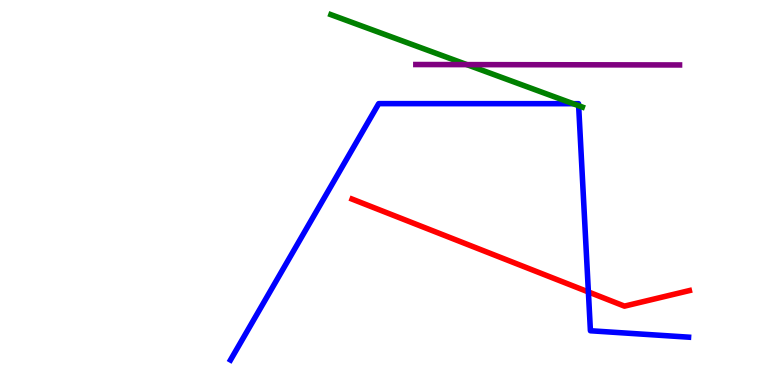[{'lines': ['blue', 'red'], 'intersections': [{'x': 7.59, 'y': 2.42}]}, {'lines': ['green', 'red'], 'intersections': []}, {'lines': ['purple', 'red'], 'intersections': []}, {'lines': ['blue', 'green'], 'intersections': [{'x': 7.4, 'y': 7.31}, {'x': 7.47, 'y': 7.25}]}, {'lines': ['blue', 'purple'], 'intersections': []}, {'lines': ['green', 'purple'], 'intersections': [{'x': 6.02, 'y': 8.32}]}]